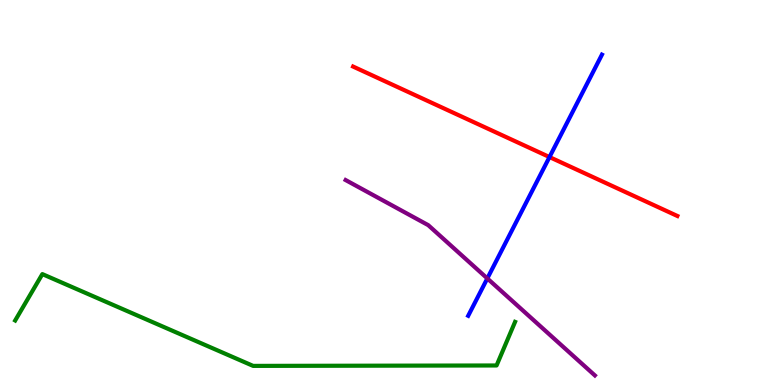[{'lines': ['blue', 'red'], 'intersections': [{'x': 7.09, 'y': 5.92}]}, {'lines': ['green', 'red'], 'intersections': []}, {'lines': ['purple', 'red'], 'intersections': []}, {'lines': ['blue', 'green'], 'intersections': []}, {'lines': ['blue', 'purple'], 'intersections': [{'x': 6.29, 'y': 2.77}]}, {'lines': ['green', 'purple'], 'intersections': []}]